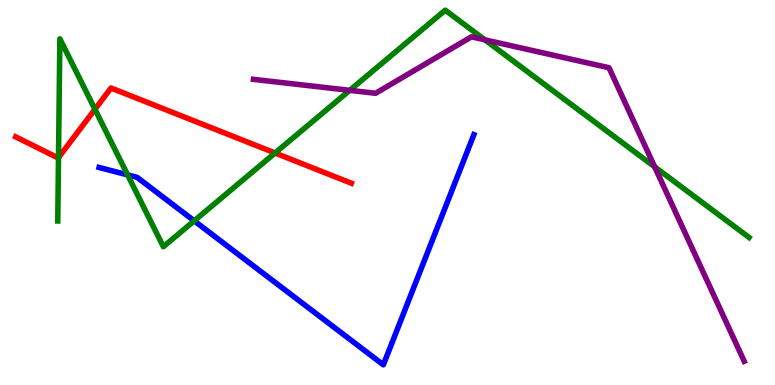[{'lines': ['blue', 'red'], 'intersections': []}, {'lines': ['green', 'red'], 'intersections': [{'x': 0.755, 'y': 5.91}, {'x': 1.23, 'y': 7.16}, {'x': 3.55, 'y': 6.03}]}, {'lines': ['purple', 'red'], 'intersections': []}, {'lines': ['blue', 'green'], 'intersections': [{'x': 1.65, 'y': 5.46}, {'x': 2.51, 'y': 4.26}]}, {'lines': ['blue', 'purple'], 'intersections': []}, {'lines': ['green', 'purple'], 'intersections': [{'x': 4.51, 'y': 7.65}, {'x': 6.26, 'y': 8.97}, {'x': 8.45, 'y': 5.67}]}]